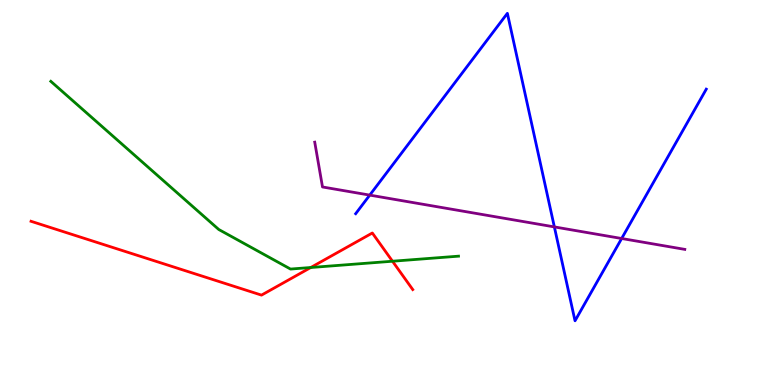[{'lines': ['blue', 'red'], 'intersections': []}, {'lines': ['green', 'red'], 'intersections': [{'x': 4.01, 'y': 3.05}, {'x': 5.06, 'y': 3.21}]}, {'lines': ['purple', 'red'], 'intersections': []}, {'lines': ['blue', 'green'], 'intersections': []}, {'lines': ['blue', 'purple'], 'intersections': [{'x': 4.77, 'y': 4.93}, {'x': 7.15, 'y': 4.11}, {'x': 8.02, 'y': 3.81}]}, {'lines': ['green', 'purple'], 'intersections': []}]